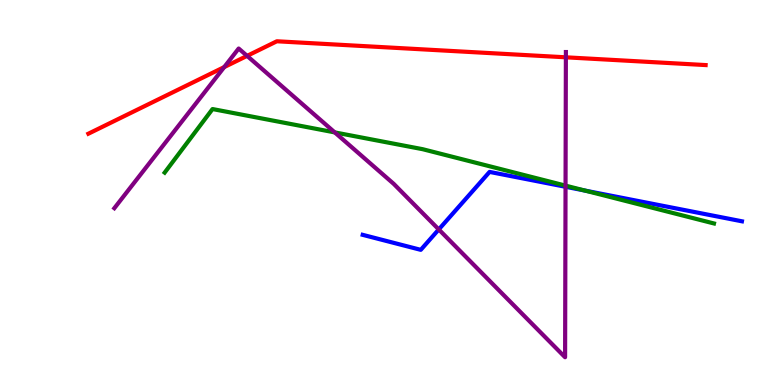[{'lines': ['blue', 'red'], 'intersections': []}, {'lines': ['green', 'red'], 'intersections': []}, {'lines': ['purple', 'red'], 'intersections': [{'x': 2.89, 'y': 8.26}, {'x': 3.19, 'y': 8.55}, {'x': 7.3, 'y': 8.51}]}, {'lines': ['blue', 'green'], 'intersections': [{'x': 7.55, 'y': 5.05}]}, {'lines': ['blue', 'purple'], 'intersections': [{'x': 5.66, 'y': 4.04}, {'x': 7.3, 'y': 5.15}]}, {'lines': ['green', 'purple'], 'intersections': [{'x': 4.32, 'y': 6.56}, {'x': 7.3, 'y': 5.18}]}]